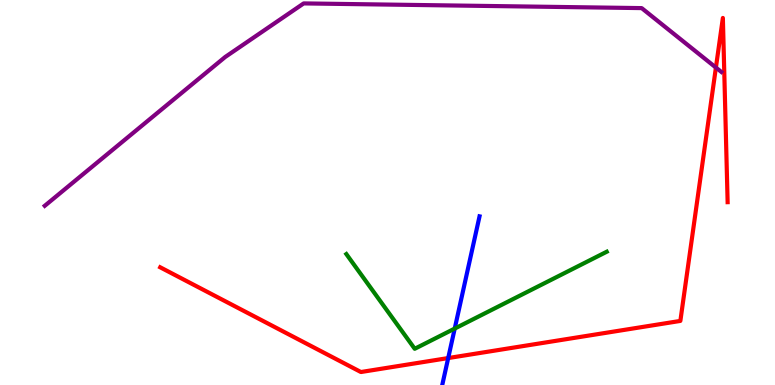[{'lines': ['blue', 'red'], 'intersections': [{'x': 5.78, 'y': 0.7}]}, {'lines': ['green', 'red'], 'intersections': []}, {'lines': ['purple', 'red'], 'intersections': [{'x': 9.24, 'y': 8.25}]}, {'lines': ['blue', 'green'], 'intersections': [{'x': 5.87, 'y': 1.47}]}, {'lines': ['blue', 'purple'], 'intersections': []}, {'lines': ['green', 'purple'], 'intersections': []}]